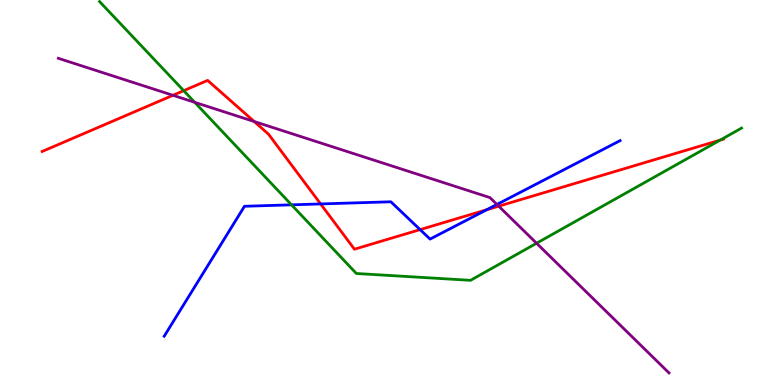[{'lines': ['blue', 'red'], 'intersections': [{'x': 4.14, 'y': 4.7}, {'x': 5.42, 'y': 4.04}, {'x': 6.28, 'y': 4.55}]}, {'lines': ['green', 'red'], 'intersections': [{'x': 2.37, 'y': 7.64}, {'x': 9.29, 'y': 6.36}]}, {'lines': ['purple', 'red'], 'intersections': [{'x': 2.23, 'y': 7.52}, {'x': 3.28, 'y': 6.84}, {'x': 6.43, 'y': 4.64}]}, {'lines': ['blue', 'green'], 'intersections': [{'x': 3.76, 'y': 4.68}]}, {'lines': ['blue', 'purple'], 'intersections': [{'x': 6.41, 'y': 4.69}]}, {'lines': ['green', 'purple'], 'intersections': [{'x': 2.51, 'y': 7.34}, {'x': 6.92, 'y': 3.68}]}]